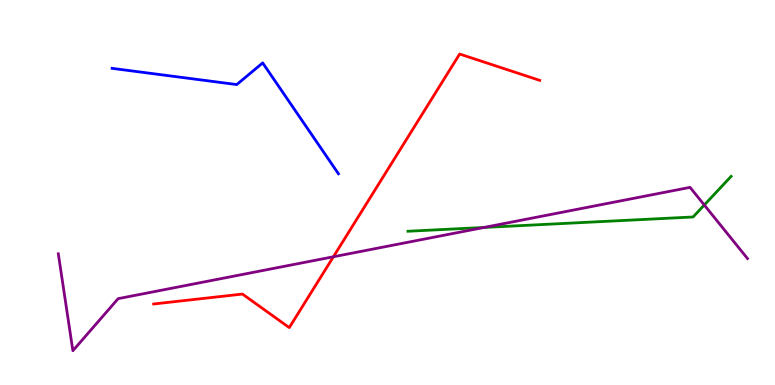[{'lines': ['blue', 'red'], 'intersections': []}, {'lines': ['green', 'red'], 'intersections': []}, {'lines': ['purple', 'red'], 'intersections': [{'x': 4.3, 'y': 3.33}]}, {'lines': ['blue', 'green'], 'intersections': []}, {'lines': ['blue', 'purple'], 'intersections': []}, {'lines': ['green', 'purple'], 'intersections': [{'x': 6.25, 'y': 4.09}, {'x': 9.09, 'y': 4.68}]}]